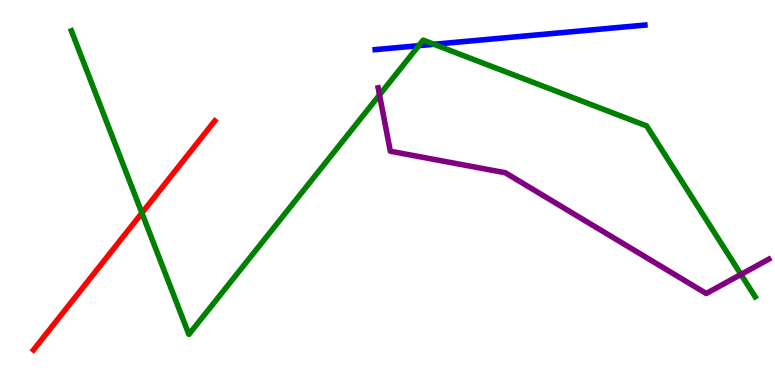[{'lines': ['blue', 'red'], 'intersections': []}, {'lines': ['green', 'red'], 'intersections': [{'x': 1.83, 'y': 4.47}]}, {'lines': ['purple', 'red'], 'intersections': []}, {'lines': ['blue', 'green'], 'intersections': [{'x': 5.4, 'y': 8.81}, {'x': 5.6, 'y': 8.85}]}, {'lines': ['blue', 'purple'], 'intersections': []}, {'lines': ['green', 'purple'], 'intersections': [{'x': 4.9, 'y': 7.53}, {'x': 9.56, 'y': 2.87}]}]